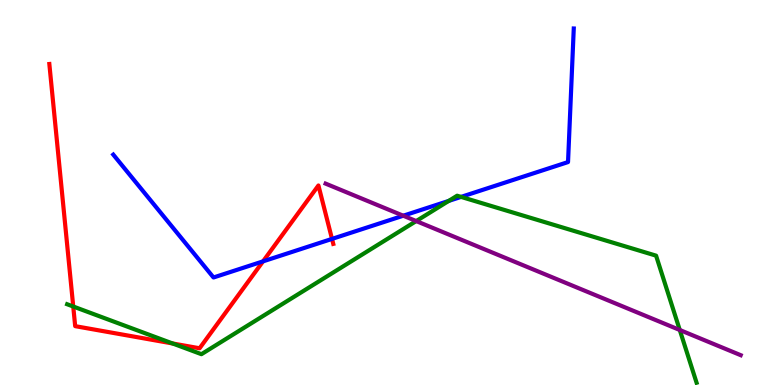[{'lines': ['blue', 'red'], 'intersections': [{'x': 3.39, 'y': 3.21}, {'x': 4.28, 'y': 3.79}]}, {'lines': ['green', 'red'], 'intersections': [{'x': 0.945, 'y': 2.04}, {'x': 2.23, 'y': 1.08}]}, {'lines': ['purple', 'red'], 'intersections': []}, {'lines': ['blue', 'green'], 'intersections': [{'x': 5.79, 'y': 4.78}, {'x': 5.95, 'y': 4.89}]}, {'lines': ['blue', 'purple'], 'intersections': [{'x': 5.2, 'y': 4.4}]}, {'lines': ['green', 'purple'], 'intersections': [{'x': 5.37, 'y': 4.26}, {'x': 8.77, 'y': 1.43}]}]